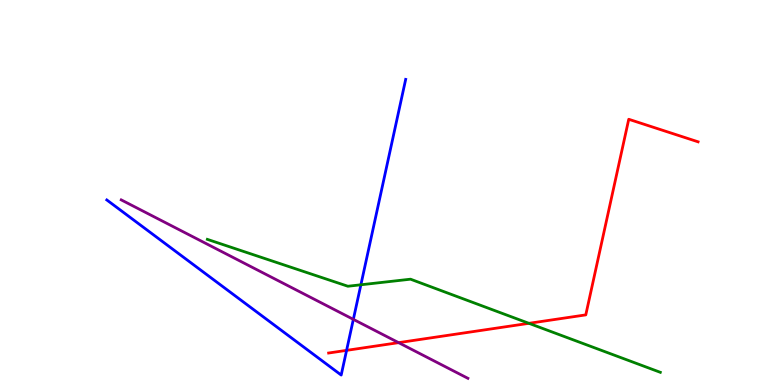[{'lines': ['blue', 'red'], 'intersections': [{'x': 4.47, 'y': 0.9}]}, {'lines': ['green', 'red'], 'intersections': [{'x': 6.82, 'y': 1.6}]}, {'lines': ['purple', 'red'], 'intersections': [{'x': 5.14, 'y': 1.1}]}, {'lines': ['blue', 'green'], 'intersections': [{'x': 4.66, 'y': 2.6}]}, {'lines': ['blue', 'purple'], 'intersections': [{'x': 4.56, 'y': 1.7}]}, {'lines': ['green', 'purple'], 'intersections': []}]